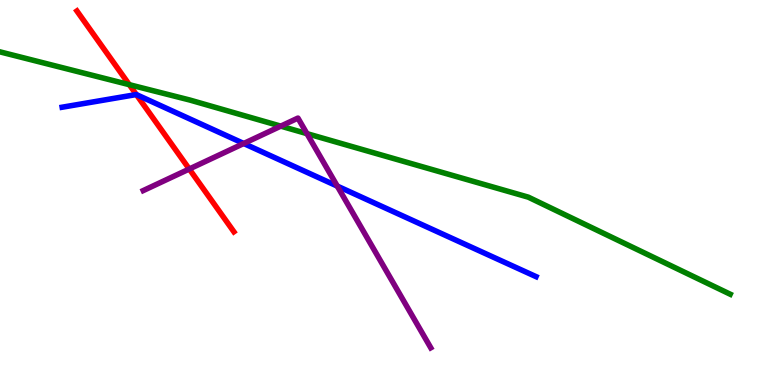[{'lines': ['blue', 'red'], 'intersections': [{'x': 1.76, 'y': 7.54}]}, {'lines': ['green', 'red'], 'intersections': [{'x': 1.67, 'y': 7.8}]}, {'lines': ['purple', 'red'], 'intersections': [{'x': 2.44, 'y': 5.61}]}, {'lines': ['blue', 'green'], 'intersections': []}, {'lines': ['blue', 'purple'], 'intersections': [{'x': 3.14, 'y': 6.27}, {'x': 4.35, 'y': 5.17}]}, {'lines': ['green', 'purple'], 'intersections': [{'x': 3.62, 'y': 6.72}, {'x': 3.96, 'y': 6.53}]}]